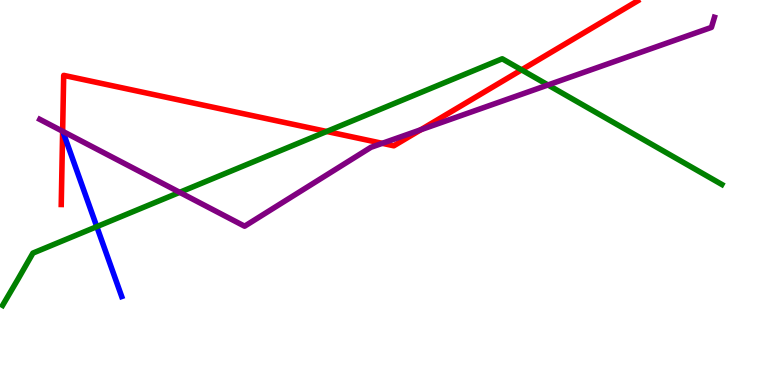[{'lines': ['blue', 'red'], 'intersections': []}, {'lines': ['green', 'red'], 'intersections': [{'x': 4.22, 'y': 6.59}, {'x': 6.73, 'y': 8.19}]}, {'lines': ['purple', 'red'], 'intersections': [{'x': 0.808, 'y': 6.59}, {'x': 4.93, 'y': 6.28}, {'x': 5.43, 'y': 6.63}]}, {'lines': ['blue', 'green'], 'intersections': [{'x': 1.25, 'y': 4.11}]}, {'lines': ['blue', 'purple'], 'intersections': []}, {'lines': ['green', 'purple'], 'intersections': [{'x': 2.32, 'y': 5.0}, {'x': 7.07, 'y': 7.79}]}]